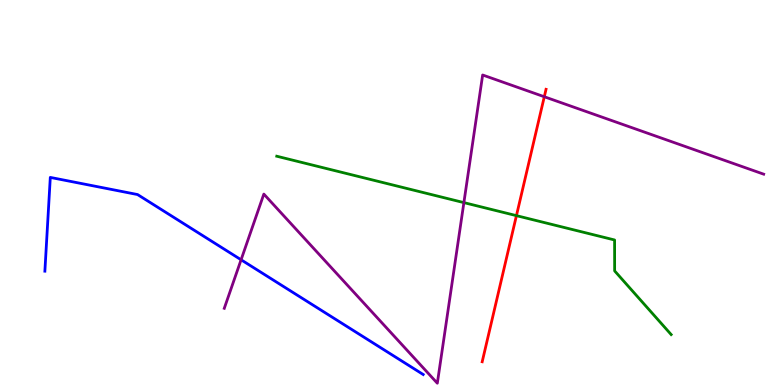[{'lines': ['blue', 'red'], 'intersections': []}, {'lines': ['green', 'red'], 'intersections': [{'x': 6.66, 'y': 4.4}]}, {'lines': ['purple', 'red'], 'intersections': [{'x': 7.02, 'y': 7.49}]}, {'lines': ['blue', 'green'], 'intersections': []}, {'lines': ['blue', 'purple'], 'intersections': [{'x': 3.11, 'y': 3.25}]}, {'lines': ['green', 'purple'], 'intersections': [{'x': 5.99, 'y': 4.74}]}]